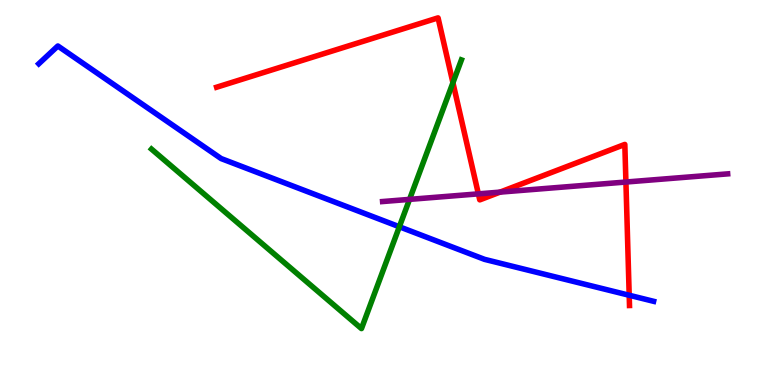[{'lines': ['blue', 'red'], 'intersections': [{'x': 8.12, 'y': 2.33}]}, {'lines': ['green', 'red'], 'intersections': [{'x': 5.84, 'y': 7.85}]}, {'lines': ['purple', 'red'], 'intersections': [{'x': 6.17, 'y': 4.96}, {'x': 6.45, 'y': 5.01}, {'x': 8.08, 'y': 5.27}]}, {'lines': ['blue', 'green'], 'intersections': [{'x': 5.15, 'y': 4.11}]}, {'lines': ['blue', 'purple'], 'intersections': []}, {'lines': ['green', 'purple'], 'intersections': [{'x': 5.28, 'y': 4.82}]}]